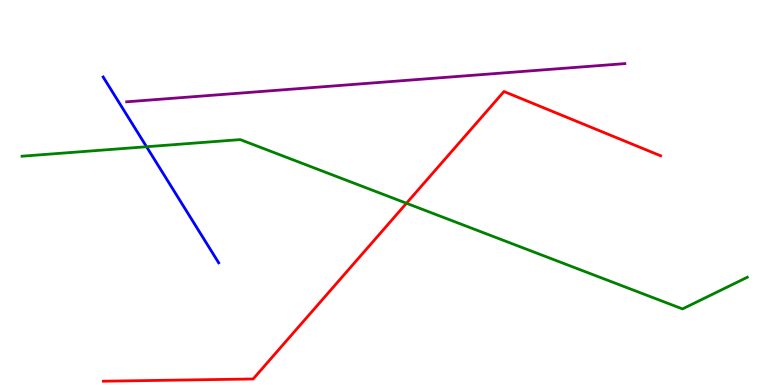[{'lines': ['blue', 'red'], 'intersections': []}, {'lines': ['green', 'red'], 'intersections': [{'x': 5.24, 'y': 4.72}]}, {'lines': ['purple', 'red'], 'intersections': []}, {'lines': ['blue', 'green'], 'intersections': [{'x': 1.89, 'y': 6.19}]}, {'lines': ['blue', 'purple'], 'intersections': []}, {'lines': ['green', 'purple'], 'intersections': []}]